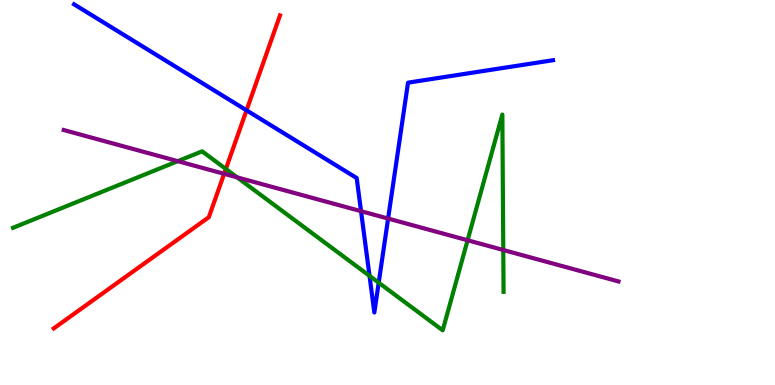[{'lines': ['blue', 'red'], 'intersections': [{'x': 3.18, 'y': 7.13}]}, {'lines': ['green', 'red'], 'intersections': [{'x': 2.91, 'y': 5.61}]}, {'lines': ['purple', 'red'], 'intersections': [{'x': 2.89, 'y': 5.49}]}, {'lines': ['blue', 'green'], 'intersections': [{'x': 4.77, 'y': 2.83}, {'x': 4.89, 'y': 2.66}]}, {'lines': ['blue', 'purple'], 'intersections': [{'x': 4.66, 'y': 4.51}, {'x': 5.01, 'y': 4.32}]}, {'lines': ['green', 'purple'], 'intersections': [{'x': 2.29, 'y': 5.81}, {'x': 3.06, 'y': 5.39}, {'x': 6.03, 'y': 3.76}, {'x': 6.49, 'y': 3.51}]}]